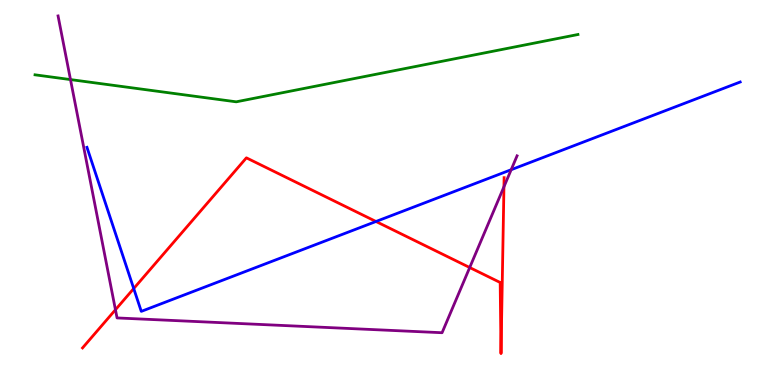[{'lines': ['blue', 'red'], 'intersections': [{'x': 1.73, 'y': 2.51}, {'x': 4.85, 'y': 4.25}]}, {'lines': ['green', 'red'], 'intersections': []}, {'lines': ['purple', 'red'], 'intersections': [{'x': 1.49, 'y': 1.95}, {'x': 6.06, 'y': 3.05}, {'x': 6.5, 'y': 5.15}]}, {'lines': ['blue', 'green'], 'intersections': []}, {'lines': ['blue', 'purple'], 'intersections': [{'x': 6.6, 'y': 5.59}]}, {'lines': ['green', 'purple'], 'intersections': [{'x': 0.91, 'y': 7.93}]}]